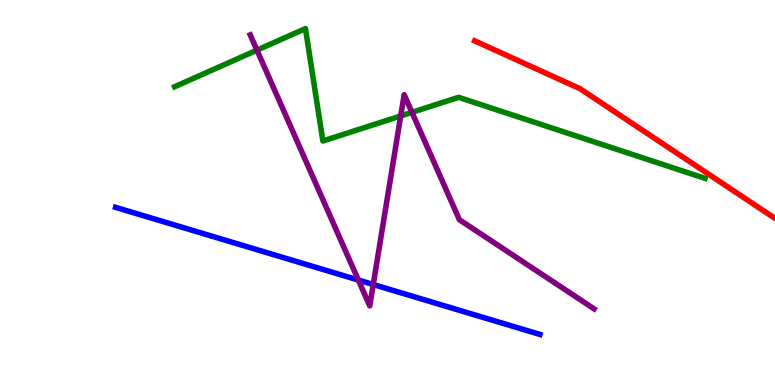[{'lines': ['blue', 'red'], 'intersections': []}, {'lines': ['green', 'red'], 'intersections': []}, {'lines': ['purple', 'red'], 'intersections': []}, {'lines': ['blue', 'green'], 'intersections': []}, {'lines': ['blue', 'purple'], 'intersections': [{'x': 4.62, 'y': 2.73}, {'x': 4.82, 'y': 2.61}]}, {'lines': ['green', 'purple'], 'intersections': [{'x': 3.32, 'y': 8.7}, {'x': 5.17, 'y': 6.99}, {'x': 5.32, 'y': 7.08}]}]